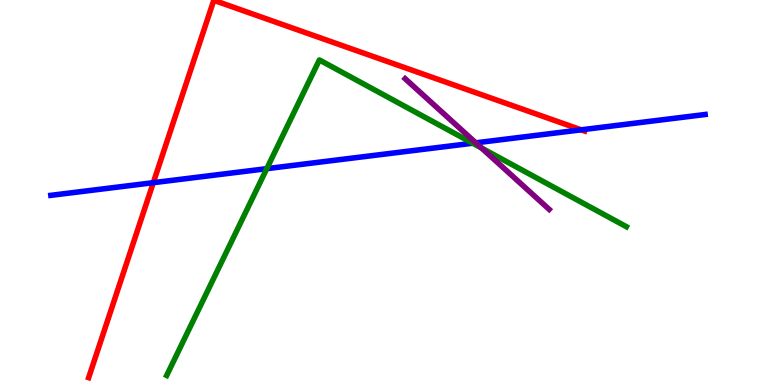[{'lines': ['blue', 'red'], 'intersections': [{'x': 1.98, 'y': 5.25}, {'x': 7.5, 'y': 6.63}]}, {'lines': ['green', 'red'], 'intersections': []}, {'lines': ['purple', 'red'], 'intersections': []}, {'lines': ['blue', 'green'], 'intersections': [{'x': 3.44, 'y': 5.62}, {'x': 6.1, 'y': 6.28}]}, {'lines': ['blue', 'purple'], 'intersections': [{'x': 6.14, 'y': 6.29}]}, {'lines': ['green', 'purple'], 'intersections': [{'x': 6.21, 'y': 6.15}]}]